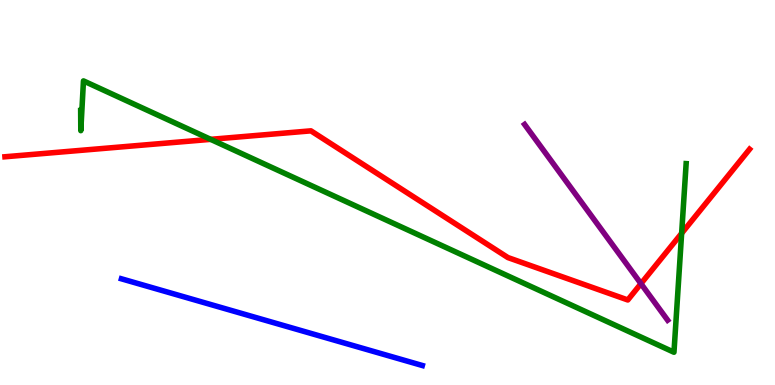[{'lines': ['blue', 'red'], 'intersections': []}, {'lines': ['green', 'red'], 'intersections': [{'x': 2.72, 'y': 6.38}, {'x': 8.8, 'y': 3.94}]}, {'lines': ['purple', 'red'], 'intersections': [{'x': 8.27, 'y': 2.63}]}, {'lines': ['blue', 'green'], 'intersections': []}, {'lines': ['blue', 'purple'], 'intersections': []}, {'lines': ['green', 'purple'], 'intersections': []}]